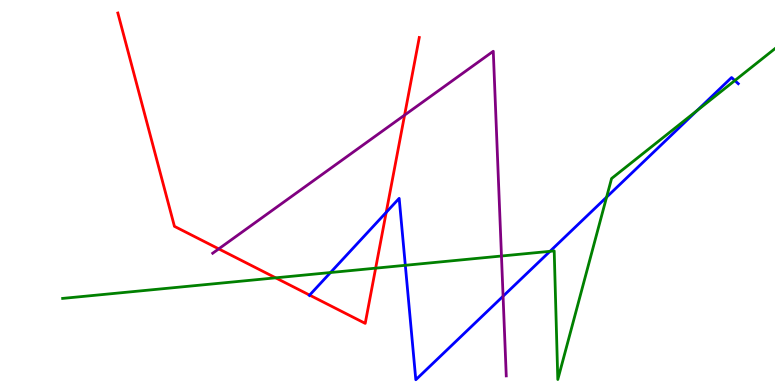[{'lines': ['blue', 'red'], 'intersections': [{'x': 4.0, 'y': 2.34}, {'x': 4.98, 'y': 4.48}]}, {'lines': ['green', 'red'], 'intersections': [{'x': 3.56, 'y': 2.78}, {'x': 4.85, 'y': 3.03}]}, {'lines': ['purple', 'red'], 'intersections': [{'x': 2.82, 'y': 3.54}, {'x': 5.22, 'y': 7.01}]}, {'lines': ['blue', 'green'], 'intersections': [{'x': 4.26, 'y': 2.92}, {'x': 5.23, 'y': 3.11}, {'x': 7.1, 'y': 3.47}, {'x': 7.83, 'y': 4.88}, {'x': 8.99, 'y': 7.13}, {'x': 9.48, 'y': 7.91}]}, {'lines': ['blue', 'purple'], 'intersections': [{'x': 6.49, 'y': 2.31}]}, {'lines': ['green', 'purple'], 'intersections': [{'x': 6.47, 'y': 3.35}]}]